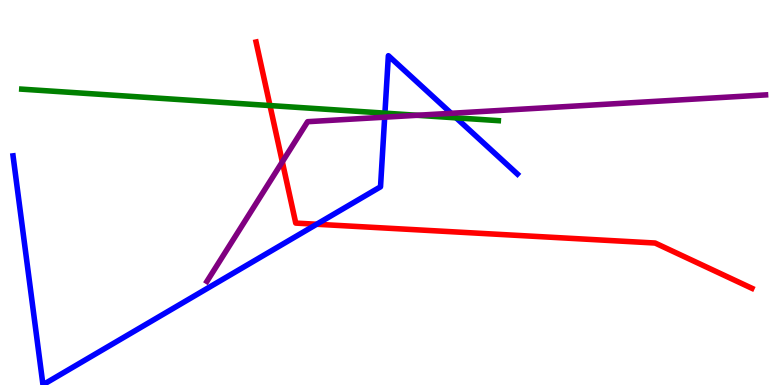[{'lines': ['blue', 'red'], 'intersections': [{'x': 4.09, 'y': 4.18}]}, {'lines': ['green', 'red'], 'intersections': [{'x': 3.48, 'y': 7.26}]}, {'lines': ['purple', 'red'], 'intersections': [{'x': 3.64, 'y': 5.8}]}, {'lines': ['blue', 'green'], 'intersections': [{'x': 4.97, 'y': 7.06}, {'x': 5.89, 'y': 6.94}]}, {'lines': ['blue', 'purple'], 'intersections': [{'x': 4.96, 'y': 6.96}, {'x': 5.82, 'y': 7.06}]}, {'lines': ['green', 'purple'], 'intersections': [{'x': 5.38, 'y': 7.01}]}]